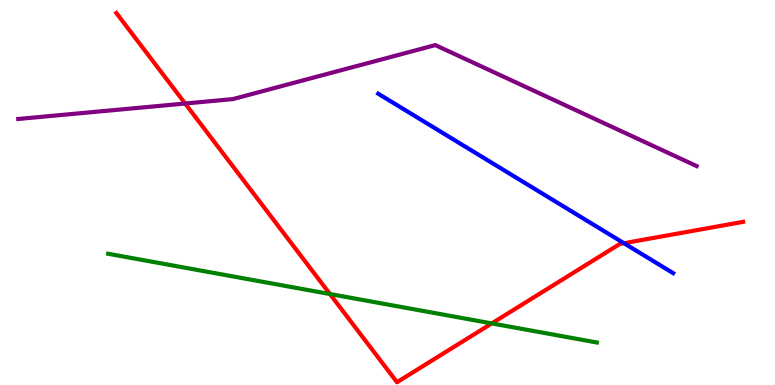[{'lines': ['blue', 'red'], 'intersections': [{'x': 8.05, 'y': 3.68}]}, {'lines': ['green', 'red'], 'intersections': [{'x': 4.26, 'y': 2.36}, {'x': 6.35, 'y': 1.6}]}, {'lines': ['purple', 'red'], 'intersections': [{'x': 2.39, 'y': 7.31}]}, {'lines': ['blue', 'green'], 'intersections': []}, {'lines': ['blue', 'purple'], 'intersections': []}, {'lines': ['green', 'purple'], 'intersections': []}]